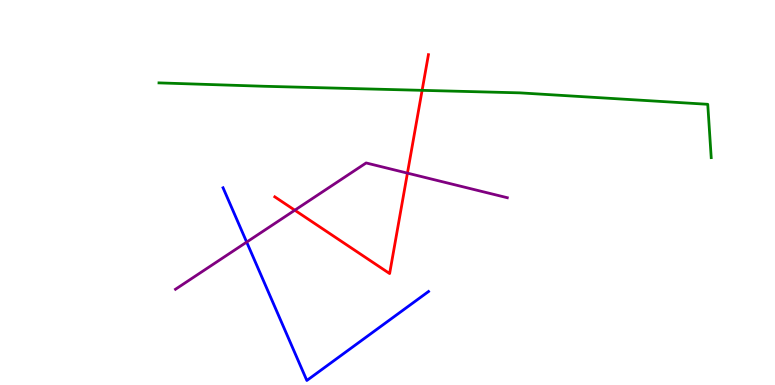[{'lines': ['blue', 'red'], 'intersections': []}, {'lines': ['green', 'red'], 'intersections': [{'x': 5.45, 'y': 7.65}]}, {'lines': ['purple', 'red'], 'intersections': [{'x': 3.8, 'y': 4.54}, {'x': 5.26, 'y': 5.5}]}, {'lines': ['blue', 'green'], 'intersections': []}, {'lines': ['blue', 'purple'], 'intersections': [{'x': 3.18, 'y': 3.71}]}, {'lines': ['green', 'purple'], 'intersections': []}]